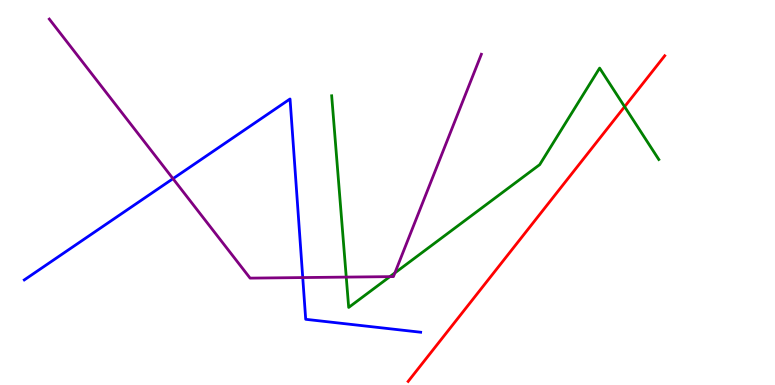[{'lines': ['blue', 'red'], 'intersections': []}, {'lines': ['green', 'red'], 'intersections': [{'x': 8.06, 'y': 7.23}]}, {'lines': ['purple', 'red'], 'intersections': []}, {'lines': ['blue', 'green'], 'intersections': []}, {'lines': ['blue', 'purple'], 'intersections': [{'x': 2.23, 'y': 5.36}, {'x': 3.91, 'y': 2.79}]}, {'lines': ['green', 'purple'], 'intersections': [{'x': 4.47, 'y': 2.8}, {'x': 5.03, 'y': 2.81}, {'x': 5.1, 'y': 2.91}]}]